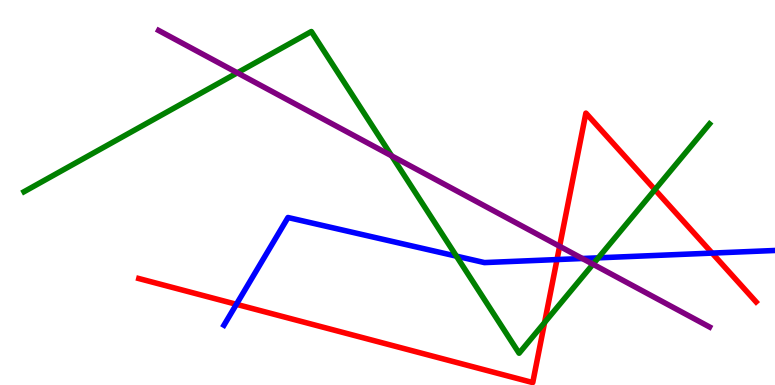[{'lines': ['blue', 'red'], 'intersections': [{'x': 3.05, 'y': 2.1}, {'x': 7.19, 'y': 3.26}, {'x': 9.19, 'y': 3.43}]}, {'lines': ['green', 'red'], 'intersections': [{'x': 7.03, 'y': 1.62}, {'x': 8.45, 'y': 5.07}]}, {'lines': ['purple', 'red'], 'intersections': [{'x': 7.22, 'y': 3.6}]}, {'lines': ['blue', 'green'], 'intersections': [{'x': 5.89, 'y': 3.35}, {'x': 7.72, 'y': 3.3}]}, {'lines': ['blue', 'purple'], 'intersections': [{'x': 7.51, 'y': 3.29}]}, {'lines': ['green', 'purple'], 'intersections': [{'x': 3.06, 'y': 8.11}, {'x': 5.05, 'y': 5.95}, {'x': 7.65, 'y': 3.14}]}]